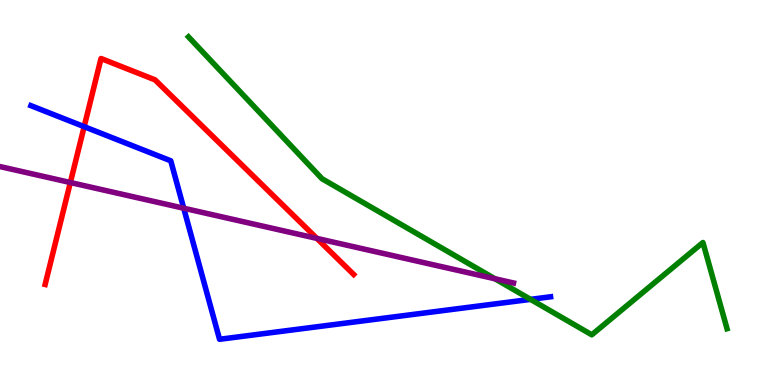[{'lines': ['blue', 'red'], 'intersections': [{'x': 1.09, 'y': 6.71}]}, {'lines': ['green', 'red'], 'intersections': []}, {'lines': ['purple', 'red'], 'intersections': [{'x': 0.908, 'y': 5.26}, {'x': 4.09, 'y': 3.81}]}, {'lines': ['blue', 'green'], 'intersections': [{'x': 6.85, 'y': 2.22}]}, {'lines': ['blue', 'purple'], 'intersections': [{'x': 2.37, 'y': 4.59}]}, {'lines': ['green', 'purple'], 'intersections': [{'x': 6.39, 'y': 2.76}]}]